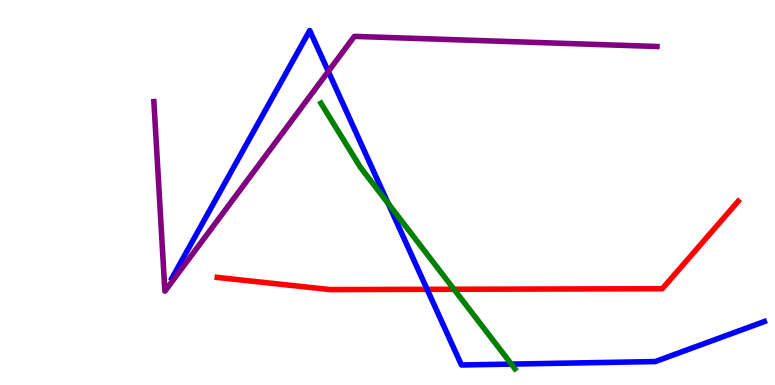[{'lines': ['blue', 'red'], 'intersections': [{'x': 5.51, 'y': 2.48}]}, {'lines': ['green', 'red'], 'intersections': [{'x': 5.86, 'y': 2.49}]}, {'lines': ['purple', 'red'], 'intersections': []}, {'lines': ['blue', 'green'], 'intersections': [{'x': 5.01, 'y': 4.72}, {'x': 6.6, 'y': 0.543}]}, {'lines': ['blue', 'purple'], 'intersections': [{'x': 4.24, 'y': 8.14}]}, {'lines': ['green', 'purple'], 'intersections': []}]